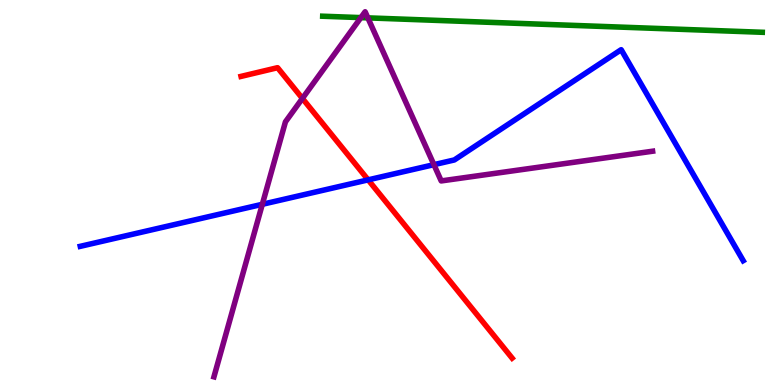[{'lines': ['blue', 'red'], 'intersections': [{'x': 4.75, 'y': 5.33}]}, {'lines': ['green', 'red'], 'intersections': []}, {'lines': ['purple', 'red'], 'intersections': [{'x': 3.9, 'y': 7.44}]}, {'lines': ['blue', 'green'], 'intersections': []}, {'lines': ['blue', 'purple'], 'intersections': [{'x': 3.38, 'y': 4.69}, {'x': 5.6, 'y': 5.72}]}, {'lines': ['green', 'purple'], 'intersections': [{'x': 4.66, 'y': 9.54}, {'x': 4.75, 'y': 9.54}]}]